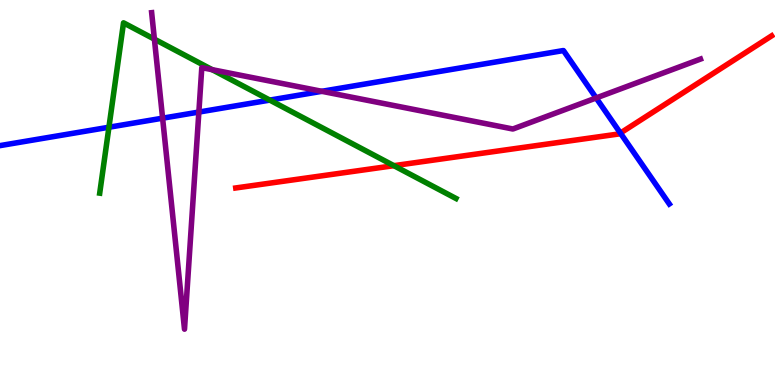[{'lines': ['blue', 'red'], 'intersections': [{'x': 8.0, 'y': 6.54}]}, {'lines': ['green', 'red'], 'intersections': [{'x': 5.08, 'y': 5.7}]}, {'lines': ['purple', 'red'], 'intersections': []}, {'lines': ['blue', 'green'], 'intersections': [{'x': 1.41, 'y': 6.7}, {'x': 3.48, 'y': 7.4}]}, {'lines': ['blue', 'purple'], 'intersections': [{'x': 2.1, 'y': 6.93}, {'x': 2.57, 'y': 7.09}, {'x': 4.15, 'y': 7.63}, {'x': 7.69, 'y': 7.46}]}, {'lines': ['green', 'purple'], 'intersections': [{'x': 1.99, 'y': 8.98}, {'x': 2.74, 'y': 8.19}]}]